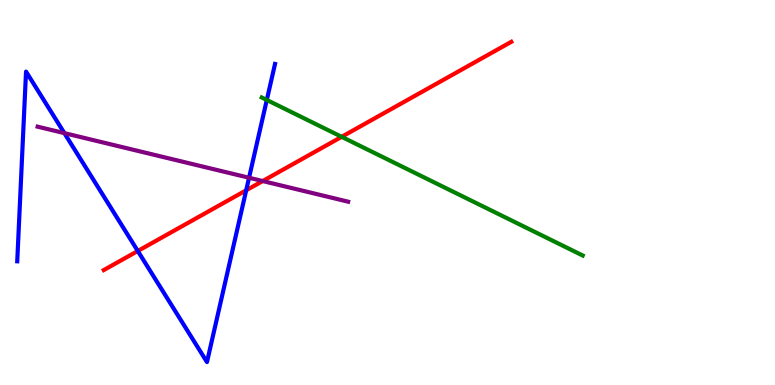[{'lines': ['blue', 'red'], 'intersections': [{'x': 1.78, 'y': 3.48}, {'x': 3.18, 'y': 5.06}]}, {'lines': ['green', 'red'], 'intersections': [{'x': 4.41, 'y': 6.45}]}, {'lines': ['purple', 'red'], 'intersections': [{'x': 3.39, 'y': 5.3}]}, {'lines': ['blue', 'green'], 'intersections': [{'x': 3.44, 'y': 7.4}]}, {'lines': ['blue', 'purple'], 'intersections': [{'x': 0.831, 'y': 6.54}, {'x': 3.21, 'y': 5.38}]}, {'lines': ['green', 'purple'], 'intersections': []}]